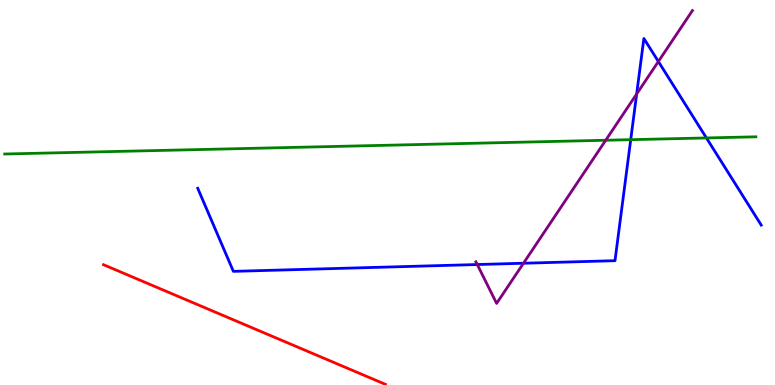[{'lines': ['blue', 'red'], 'intersections': []}, {'lines': ['green', 'red'], 'intersections': []}, {'lines': ['purple', 'red'], 'intersections': []}, {'lines': ['blue', 'green'], 'intersections': [{'x': 8.14, 'y': 6.37}, {'x': 9.12, 'y': 6.42}]}, {'lines': ['blue', 'purple'], 'intersections': [{'x': 6.16, 'y': 3.13}, {'x': 6.75, 'y': 3.16}, {'x': 8.21, 'y': 7.56}, {'x': 8.5, 'y': 8.4}]}, {'lines': ['green', 'purple'], 'intersections': [{'x': 7.82, 'y': 6.36}]}]